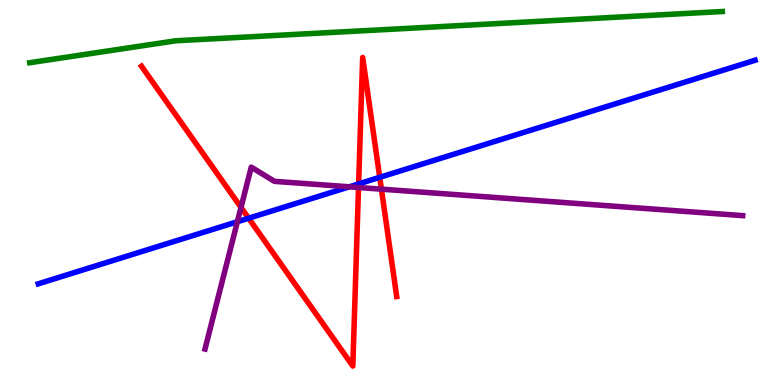[{'lines': ['blue', 'red'], 'intersections': [{'x': 3.21, 'y': 4.33}, {'x': 4.63, 'y': 5.22}, {'x': 4.9, 'y': 5.39}]}, {'lines': ['green', 'red'], 'intersections': []}, {'lines': ['purple', 'red'], 'intersections': [{'x': 3.11, 'y': 4.61}, {'x': 4.63, 'y': 5.13}, {'x': 4.92, 'y': 5.09}]}, {'lines': ['blue', 'green'], 'intersections': []}, {'lines': ['blue', 'purple'], 'intersections': [{'x': 3.06, 'y': 4.24}, {'x': 4.51, 'y': 5.15}]}, {'lines': ['green', 'purple'], 'intersections': []}]